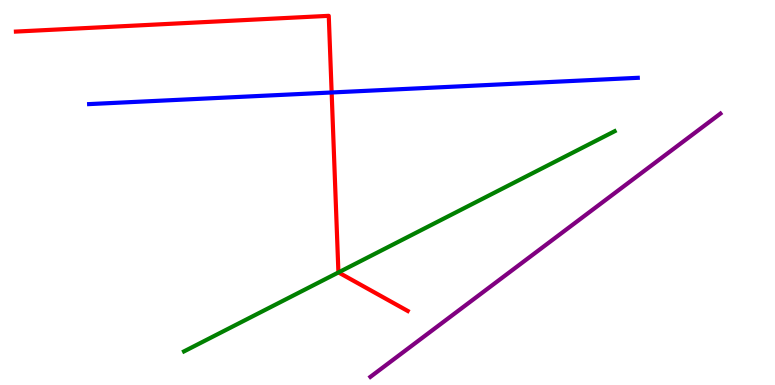[{'lines': ['blue', 'red'], 'intersections': [{'x': 4.28, 'y': 7.6}]}, {'lines': ['green', 'red'], 'intersections': [{'x': 4.37, 'y': 2.92}]}, {'lines': ['purple', 'red'], 'intersections': []}, {'lines': ['blue', 'green'], 'intersections': []}, {'lines': ['blue', 'purple'], 'intersections': []}, {'lines': ['green', 'purple'], 'intersections': []}]